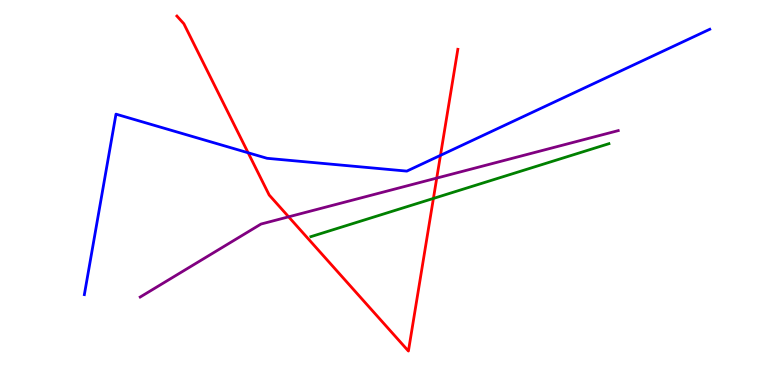[{'lines': ['blue', 'red'], 'intersections': [{'x': 3.2, 'y': 6.03}, {'x': 5.68, 'y': 5.96}]}, {'lines': ['green', 'red'], 'intersections': [{'x': 5.59, 'y': 4.85}]}, {'lines': ['purple', 'red'], 'intersections': [{'x': 3.72, 'y': 4.37}, {'x': 5.64, 'y': 5.37}]}, {'lines': ['blue', 'green'], 'intersections': []}, {'lines': ['blue', 'purple'], 'intersections': []}, {'lines': ['green', 'purple'], 'intersections': []}]